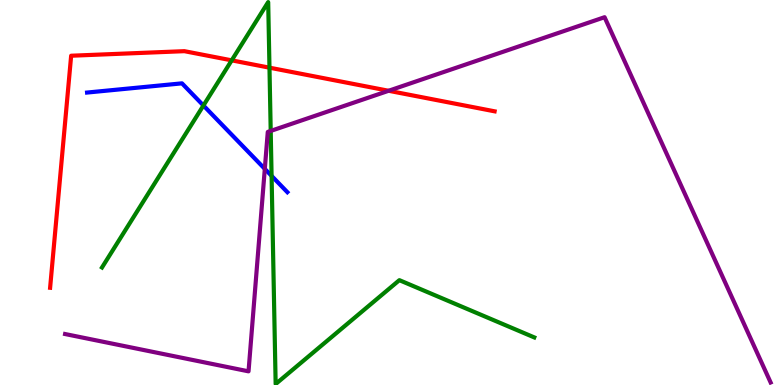[{'lines': ['blue', 'red'], 'intersections': []}, {'lines': ['green', 'red'], 'intersections': [{'x': 2.99, 'y': 8.43}, {'x': 3.48, 'y': 8.24}]}, {'lines': ['purple', 'red'], 'intersections': [{'x': 5.01, 'y': 7.64}]}, {'lines': ['blue', 'green'], 'intersections': [{'x': 2.62, 'y': 7.26}, {'x': 3.5, 'y': 5.43}]}, {'lines': ['blue', 'purple'], 'intersections': [{'x': 3.42, 'y': 5.61}]}, {'lines': ['green', 'purple'], 'intersections': [{'x': 3.49, 'y': 6.6}]}]